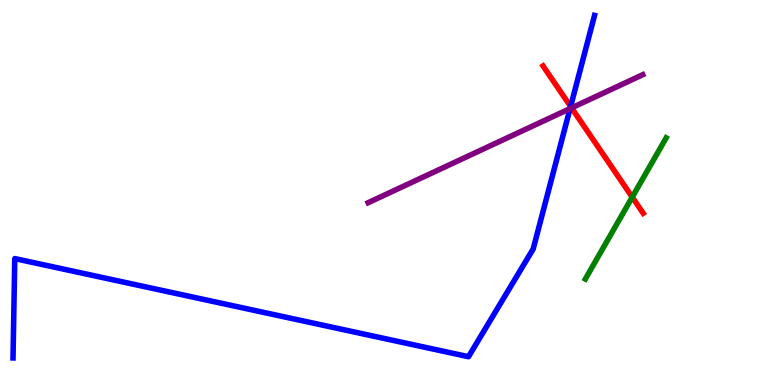[{'lines': ['blue', 'red'], 'intersections': [{'x': 7.36, 'y': 7.23}]}, {'lines': ['green', 'red'], 'intersections': [{'x': 8.16, 'y': 4.88}]}, {'lines': ['purple', 'red'], 'intersections': [{'x': 7.37, 'y': 7.2}]}, {'lines': ['blue', 'green'], 'intersections': []}, {'lines': ['blue', 'purple'], 'intersections': [{'x': 7.36, 'y': 7.18}]}, {'lines': ['green', 'purple'], 'intersections': []}]